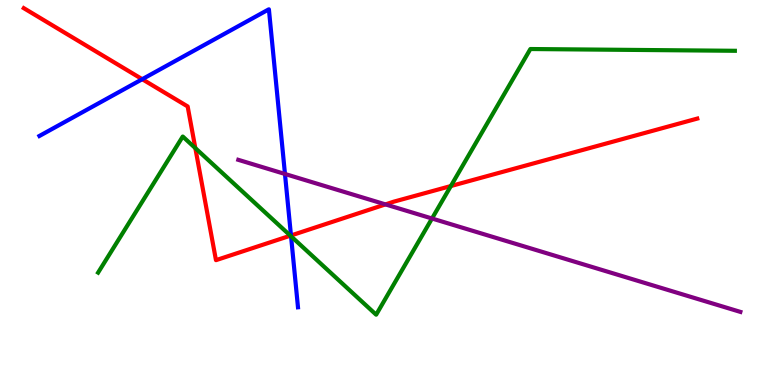[{'lines': ['blue', 'red'], 'intersections': [{'x': 1.84, 'y': 7.94}, {'x': 3.75, 'y': 3.88}]}, {'lines': ['green', 'red'], 'intersections': [{'x': 2.52, 'y': 6.15}, {'x': 3.75, 'y': 3.88}, {'x': 5.82, 'y': 5.17}]}, {'lines': ['purple', 'red'], 'intersections': [{'x': 4.97, 'y': 4.69}]}, {'lines': ['blue', 'green'], 'intersections': [{'x': 3.76, 'y': 3.86}]}, {'lines': ['blue', 'purple'], 'intersections': [{'x': 3.68, 'y': 5.48}]}, {'lines': ['green', 'purple'], 'intersections': [{'x': 5.57, 'y': 4.32}]}]